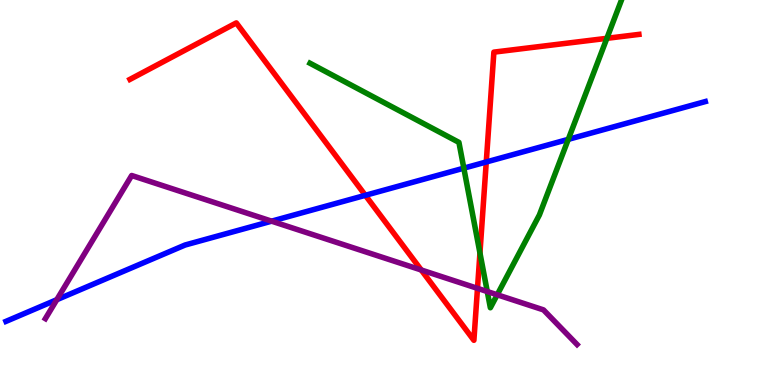[{'lines': ['blue', 'red'], 'intersections': [{'x': 4.71, 'y': 4.93}, {'x': 6.27, 'y': 5.79}]}, {'lines': ['green', 'red'], 'intersections': [{'x': 6.19, 'y': 3.43}, {'x': 7.83, 'y': 9.0}]}, {'lines': ['purple', 'red'], 'intersections': [{'x': 5.44, 'y': 2.99}, {'x': 6.16, 'y': 2.51}]}, {'lines': ['blue', 'green'], 'intersections': [{'x': 5.98, 'y': 5.63}, {'x': 7.33, 'y': 6.38}]}, {'lines': ['blue', 'purple'], 'intersections': [{'x': 0.733, 'y': 2.22}, {'x': 3.5, 'y': 4.26}]}, {'lines': ['green', 'purple'], 'intersections': [{'x': 6.29, 'y': 2.43}, {'x': 6.42, 'y': 2.34}]}]